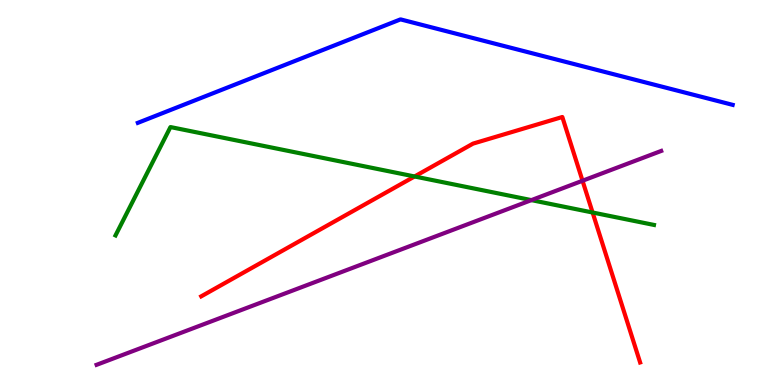[{'lines': ['blue', 'red'], 'intersections': []}, {'lines': ['green', 'red'], 'intersections': [{'x': 5.35, 'y': 5.42}, {'x': 7.65, 'y': 4.48}]}, {'lines': ['purple', 'red'], 'intersections': [{'x': 7.52, 'y': 5.31}]}, {'lines': ['blue', 'green'], 'intersections': []}, {'lines': ['blue', 'purple'], 'intersections': []}, {'lines': ['green', 'purple'], 'intersections': [{'x': 6.86, 'y': 4.8}]}]